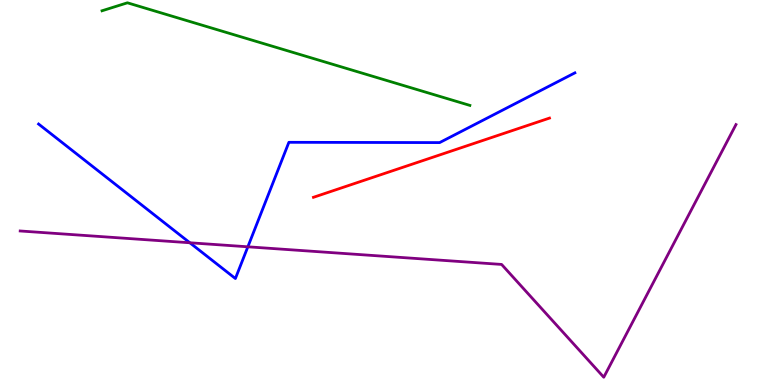[{'lines': ['blue', 'red'], 'intersections': []}, {'lines': ['green', 'red'], 'intersections': []}, {'lines': ['purple', 'red'], 'intersections': []}, {'lines': ['blue', 'green'], 'intersections': []}, {'lines': ['blue', 'purple'], 'intersections': [{'x': 2.45, 'y': 3.69}, {'x': 3.2, 'y': 3.59}]}, {'lines': ['green', 'purple'], 'intersections': []}]